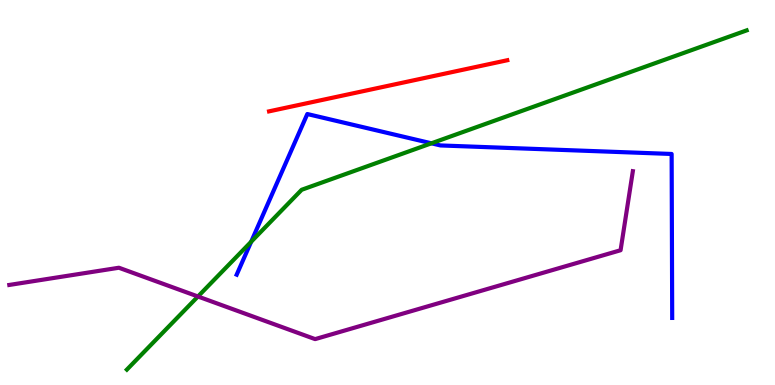[{'lines': ['blue', 'red'], 'intersections': []}, {'lines': ['green', 'red'], 'intersections': []}, {'lines': ['purple', 'red'], 'intersections': []}, {'lines': ['blue', 'green'], 'intersections': [{'x': 3.24, 'y': 3.72}, {'x': 5.57, 'y': 6.28}]}, {'lines': ['blue', 'purple'], 'intersections': []}, {'lines': ['green', 'purple'], 'intersections': [{'x': 2.55, 'y': 2.3}]}]